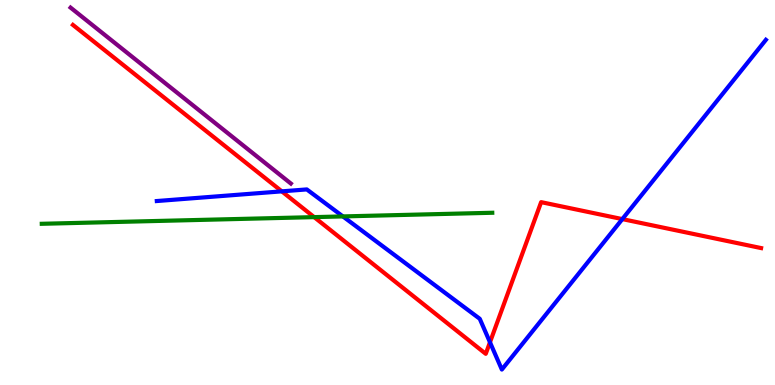[{'lines': ['blue', 'red'], 'intersections': [{'x': 3.64, 'y': 5.03}, {'x': 6.32, 'y': 1.11}, {'x': 8.03, 'y': 4.31}]}, {'lines': ['green', 'red'], 'intersections': [{'x': 4.05, 'y': 4.36}]}, {'lines': ['purple', 'red'], 'intersections': []}, {'lines': ['blue', 'green'], 'intersections': [{'x': 4.42, 'y': 4.38}]}, {'lines': ['blue', 'purple'], 'intersections': []}, {'lines': ['green', 'purple'], 'intersections': []}]